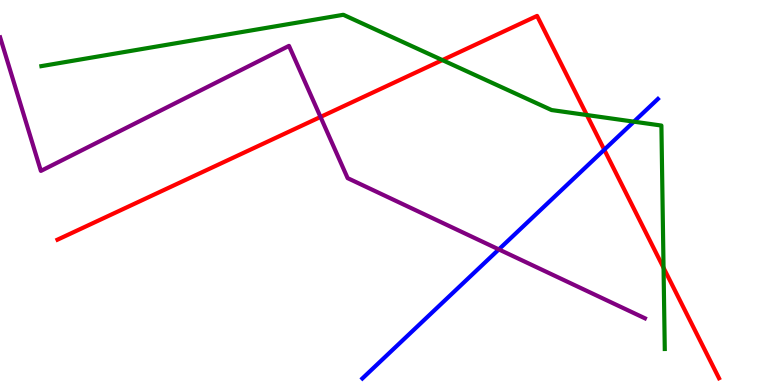[{'lines': ['blue', 'red'], 'intersections': [{'x': 7.8, 'y': 6.11}]}, {'lines': ['green', 'red'], 'intersections': [{'x': 5.71, 'y': 8.44}, {'x': 7.57, 'y': 7.01}, {'x': 8.56, 'y': 3.04}]}, {'lines': ['purple', 'red'], 'intersections': [{'x': 4.14, 'y': 6.96}]}, {'lines': ['blue', 'green'], 'intersections': [{'x': 8.18, 'y': 6.84}]}, {'lines': ['blue', 'purple'], 'intersections': [{'x': 6.44, 'y': 3.52}]}, {'lines': ['green', 'purple'], 'intersections': []}]